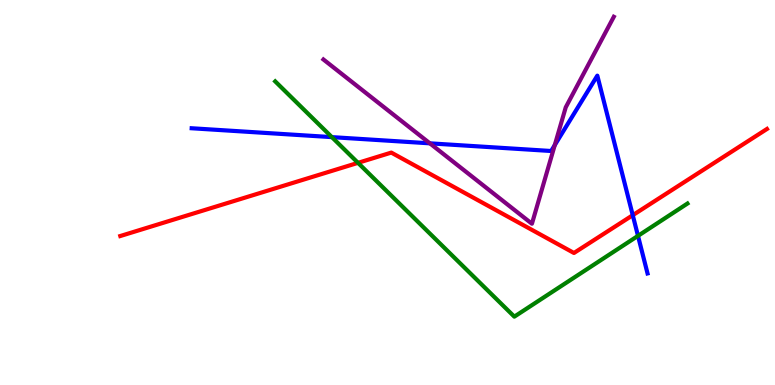[{'lines': ['blue', 'red'], 'intersections': [{'x': 8.16, 'y': 4.41}]}, {'lines': ['green', 'red'], 'intersections': [{'x': 4.62, 'y': 5.77}]}, {'lines': ['purple', 'red'], 'intersections': []}, {'lines': ['blue', 'green'], 'intersections': [{'x': 4.28, 'y': 6.44}, {'x': 8.23, 'y': 3.87}]}, {'lines': ['blue', 'purple'], 'intersections': [{'x': 5.55, 'y': 6.28}, {'x': 7.16, 'y': 6.23}]}, {'lines': ['green', 'purple'], 'intersections': []}]